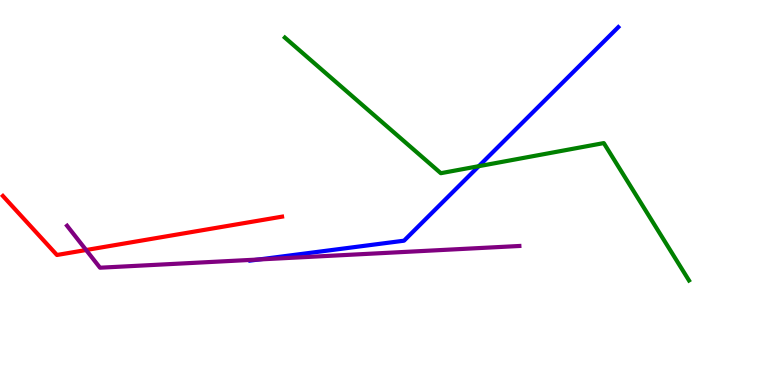[{'lines': ['blue', 'red'], 'intersections': []}, {'lines': ['green', 'red'], 'intersections': []}, {'lines': ['purple', 'red'], 'intersections': [{'x': 1.11, 'y': 3.51}]}, {'lines': ['blue', 'green'], 'intersections': [{'x': 6.18, 'y': 5.68}]}, {'lines': ['blue', 'purple'], 'intersections': [{'x': 3.34, 'y': 3.26}]}, {'lines': ['green', 'purple'], 'intersections': []}]